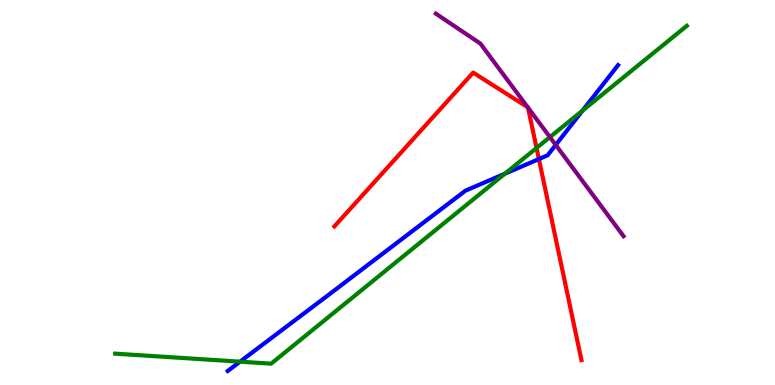[{'lines': ['blue', 'red'], 'intersections': [{'x': 6.95, 'y': 5.87}]}, {'lines': ['green', 'red'], 'intersections': [{'x': 6.92, 'y': 6.16}]}, {'lines': ['purple', 'red'], 'intersections': [{'x': 6.81, 'y': 7.22}, {'x': 6.81, 'y': 7.2}]}, {'lines': ['blue', 'green'], 'intersections': [{'x': 3.1, 'y': 0.606}, {'x': 6.51, 'y': 5.49}, {'x': 7.52, 'y': 7.13}]}, {'lines': ['blue', 'purple'], 'intersections': [{'x': 7.17, 'y': 6.24}]}, {'lines': ['green', 'purple'], 'intersections': [{'x': 7.1, 'y': 6.44}]}]